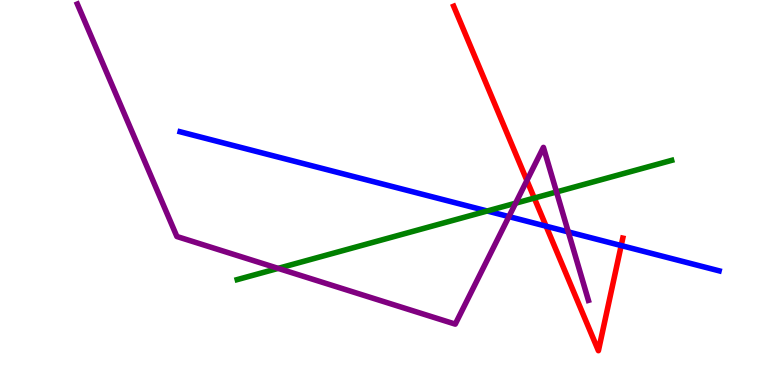[{'lines': ['blue', 'red'], 'intersections': [{'x': 7.05, 'y': 4.12}, {'x': 8.02, 'y': 3.62}]}, {'lines': ['green', 'red'], 'intersections': [{'x': 6.89, 'y': 4.86}]}, {'lines': ['purple', 'red'], 'intersections': [{'x': 6.8, 'y': 5.31}]}, {'lines': ['blue', 'green'], 'intersections': [{'x': 6.29, 'y': 4.52}]}, {'lines': ['blue', 'purple'], 'intersections': [{'x': 6.57, 'y': 4.37}, {'x': 7.33, 'y': 3.98}]}, {'lines': ['green', 'purple'], 'intersections': [{'x': 3.59, 'y': 3.03}, {'x': 6.65, 'y': 4.72}, {'x': 7.18, 'y': 5.01}]}]